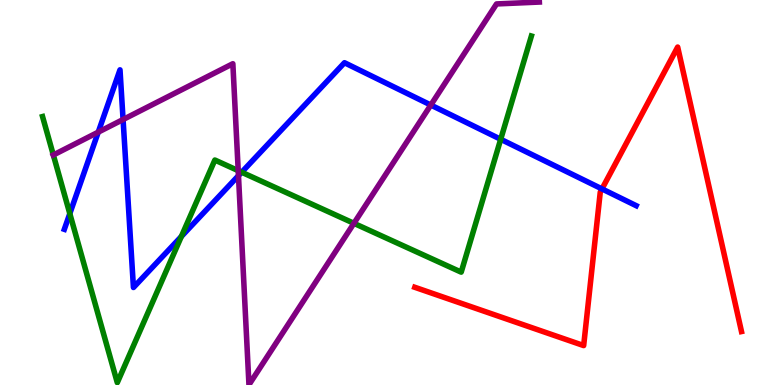[{'lines': ['blue', 'red'], 'intersections': [{'x': 7.77, 'y': 5.09}]}, {'lines': ['green', 'red'], 'intersections': []}, {'lines': ['purple', 'red'], 'intersections': []}, {'lines': ['blue', 'green'], 'intersections': [{'x': 0.901, 'y': 4.45}, {'x': 2.34, 'y': 3.86}, {'x': 3.12, 'y': 5.53}, {'x': 6.46, 'y': 6.38}]}, {'lines': ['blue', 'purple'], 'intersections': [{'x': 1.27, 'y': 6.57}, {'x': 1.59, 'y': 6.9}, {'x': 3.08, 'y': 5.44}, {'x': 5.56, 'y': 7.27}]}, {'lines': ['green', 'purple'], 'intersections': [{'x': 0.688, 'y': 5.97}, {'x': 3.07, 'y': 5.57}, {'x': 4.57, 'y': 4.2}]}]